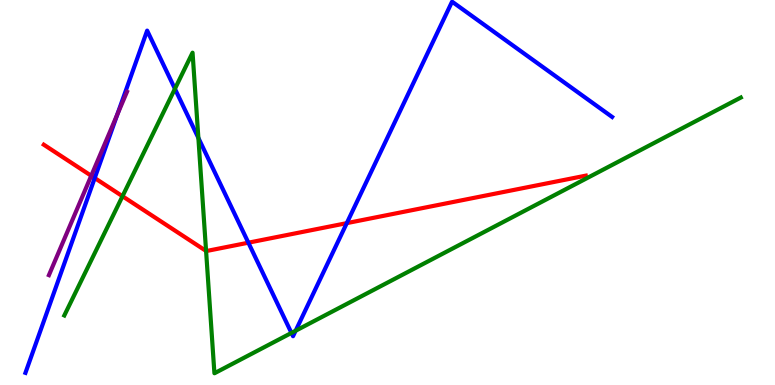[{'lines': ['blue', 'red'], 'intersections': [{'x': 1.22, 'y': 5.38}, {'x': 3.2, 'y': 3.7}, {'x': 4.47, 'y': 4.2}]}, {'lines': ['green', 'red'], 'intersections': [{'x': 1.58, 'y': 4.9}, {'x': 2.66, 'y': 3.48}]}, {'lines': ['purple', 'red'], 'intersections': [{'x': 1.18, 'y': 5.43}]}, {'lines': ['blue', 'green'], 'intersections': [{'x': 2.26, 'y': 7.69}, {'x': 2.56, 'y': 6.42}, {'x': 3.76, 'y': 1.35}, {'x': 3.81, 'y': 1.41}]}, {'lines': ['blue', 'purple'], 'intersections': [{'x': 1.51, 'y': 7.03}]}, {'lines': ['green', 'purple'], 'intersections': []}]